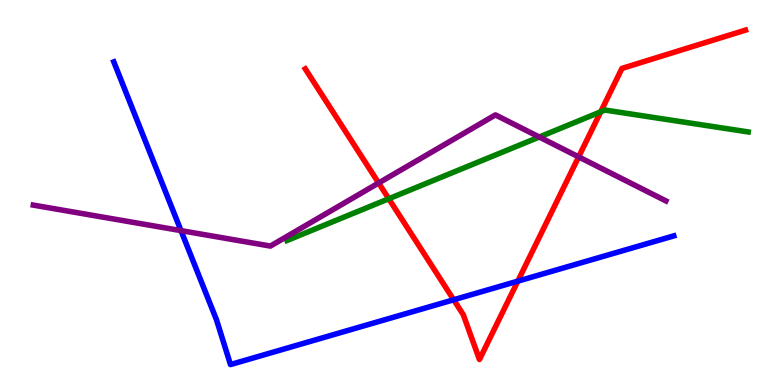[{'lines': ['blue', 'red'], 'intersections': [{'x': 5.85, 'y': 2.21}, {'x': 6.68, 'y': 2.7}]}, {'lines': ['green', 'red'], 'intersections': [{'x': 5.02, 'y': 4.84}, {'x': 7.75, 'y': 7.1}]}, {'lines': ['purple', 'red'], 'intersections': [{'x': 4.89, 'y': 5.25}, {'x': 7.47, 'y': 5.93}]}, {'lines': ['blue', 'green'], 'intersections': []}, {'lines': ['blue', 'purple'], 'intersections': [{'x': 2.34, 'y': 4.01}]}, {'lines': ['green', 'purple'], 'intersections': [{'x': 6.96, 'y': 6.44}]}]